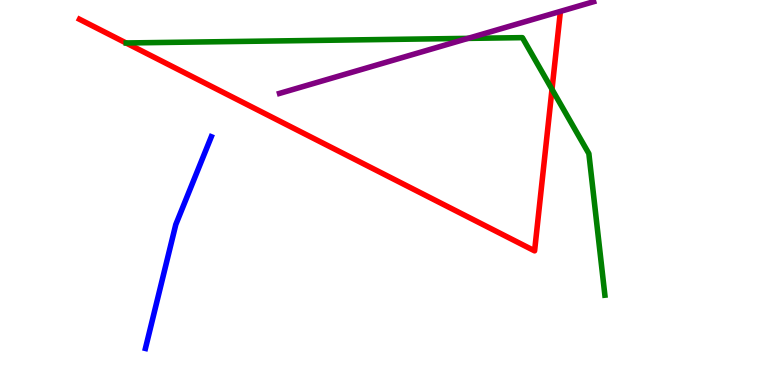[{'lines': ['blue', 'red'], 'intersections': []}, {'lines': ['green', 'red'], 'intersections': [{'x': 7.12, 'y': 7.68}]}, {'lines': ['purple', 'red'], 'intersections': []}, {'lines': ['blue', 'green'], 'intersections': []}, {'lines': ['blue', 'purple'], 'intersections': []}, {'lines': ['green', 'purple'], 'intersections': [{'x': 6.04, 'y': 9.0}]}]